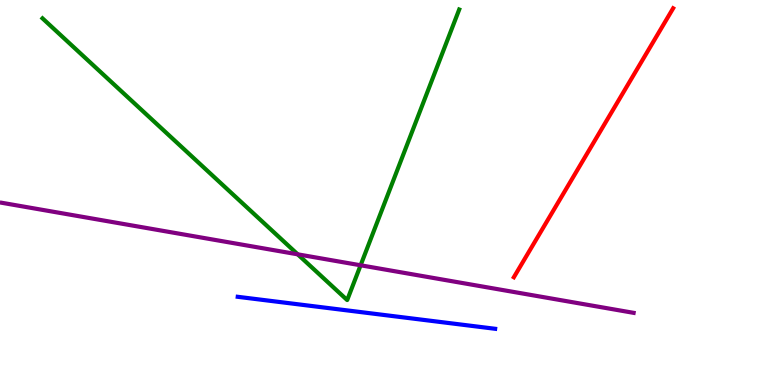[{'lines': ['blue', 'red'], 'intersections': []}, {'lines': ['green', 'red'], 'intersections': []}, {'lines': ['purple', 'red'], 'intersections': []}, {'lines': ['blue', 'green'], 'intersections': []}, {'lines': ['blue', 'purple'], 'intersections': []}, {'lines': ['green', 'purple'], 'intersections': [{'x': 3.84, 'y': 3.39}, {'x': 4.65, 'y': 3.11}]}]